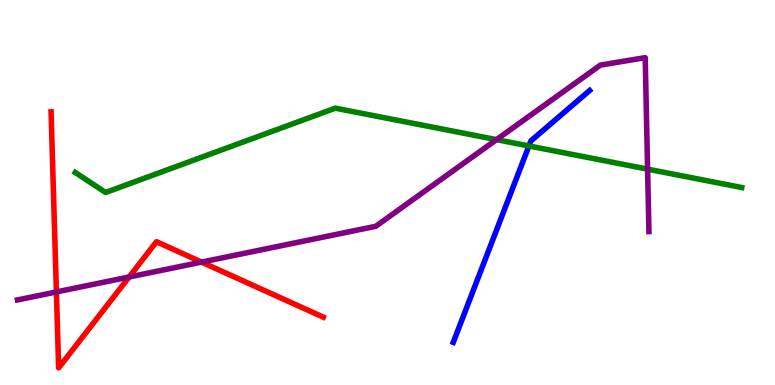[{'lines': ['blue', 'red'], 'intersections': []}, {'lines': ['green', 'red'], 'intersections': []}, {'lines': ['purple', 'red'], 'intersections': [{'x': 0.728, 'y': 2.42}, {'x': 1.67, 'y': 2.81}, {'x': 2.6, 'y': 3.19}]}, {'lines': ['blue', 'green'], 'intersections': [{'x': 6.82, 'y': 6.21}]}, {'lines': ['blue', 'purple'], 'intersections': []}, {'lines': ['green', 'purple'], 'intersections': [{'x': 6.41, 'y': 6.37}, {'x': 8.36, 'y': 5.61}]}]